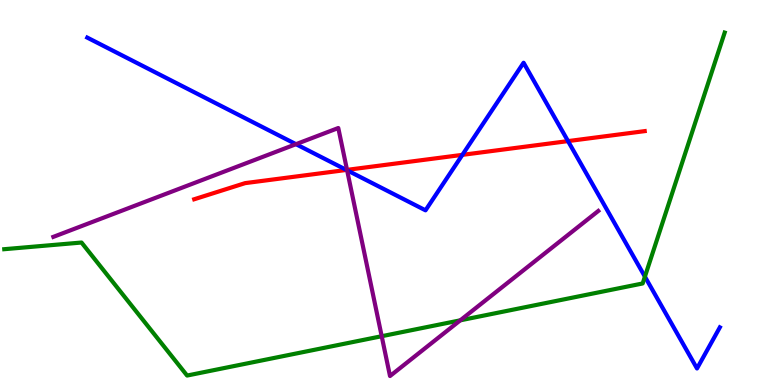[{'lines': ['blue', 'red'], 'intersections': [{'x': 4.47, 'y': 5.59}, {'x': 5.97, 'y': 5.98}, {'x': 7.33, 'y': 6.33}]}, {'lines': ['green', 'red'], 'intersections': []}, {'lines': ['purple', 'red'], 'intersections': [{'x': 4.48, 'y': 5.59}]}, {'lines': ['blue', 'green'], 'intersections': [{'x': 8.32, 'y': 2.81}]}, {'lines': ['blue', 'purple'], 'intersections': [{'x': 3.82, 'y': 6.26}, {'x': 4.48, 'y': 5.58}]}, {'lines': ['green', 'purple'], 'intersections': [{'x': 4.93, 'y': 1.27}, {'x': 5.94, 'y': 1.68}]}]